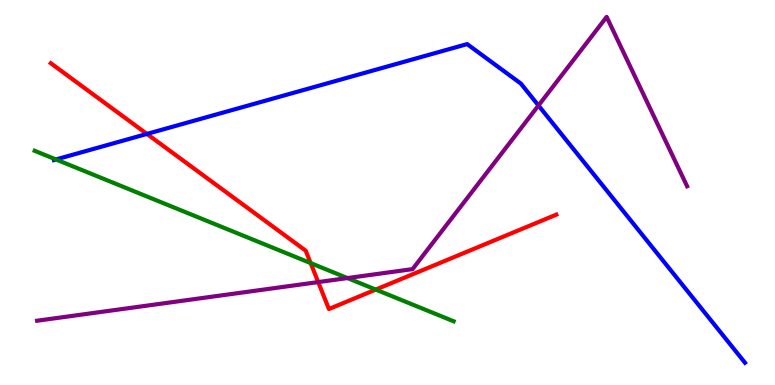[{'lines': ['blue', 'red'], 'intersections': [{'x': 1.9, 'y': 6.52}]}, {'lines': ['green', 'red'], 'intersections': [{'x': 4.01, 'y': 3.17}, {'x': 4.85, 'y': 2.48}]}, {'lines': ['purple', 'red'], 'intersections': [{'x': 4.11, 'y': 2.67}]}, {'lines': ['blue', 'green'], 'intersections': [{'x': 0.722, 'y': 5.86}]}, {'lines': ['blue', 'purple'], 'intersections': [{'x': 6.95, 'y': 7.26}]}, {'lines': ['green', 'purple'], 'intersections': [{'x': 4.48, 'y': 2.78}]}]